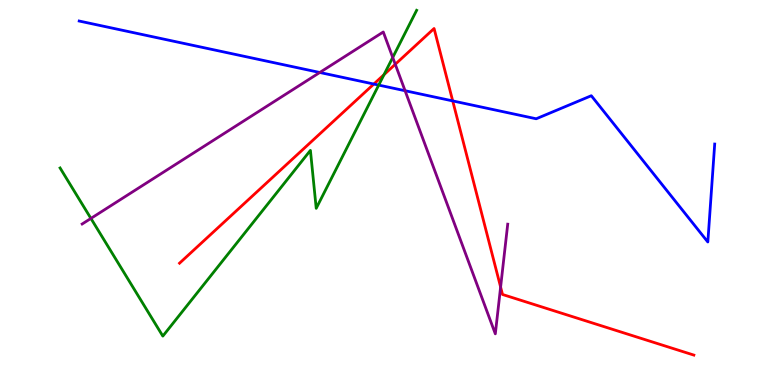[{'lines': ['blue', 'red'], 'intersections': [{'x': 4.82, 'y': 7.82}, {'x': 5.84, 'y': 7.38}]}, {'lines': ['green', 'red'], 'intersections': [{'x': 4.95, 'y': 8.06}]}, {'lines': ['purple', 'red'], 'intersections': [{'x': 5.1, 'y': 8.33}, {'x': 6.46, 'y': 2.54}]}, {'lines': ['blue', 'green'], 'intersections': [{'x': 4.89, 'y': 7.79}]}, {'lines': ['blue', 'purple'], 'intersections': [{'x': 4.13, 'y': 8.12}, {'x': 5.23, 'y': 7.64}]}, {'lines': ['green', 'purple'], 'intersections': [{'x': 1.17, 'y': 4.33}, {'x': 5.07, 'y': 8.51}]}]